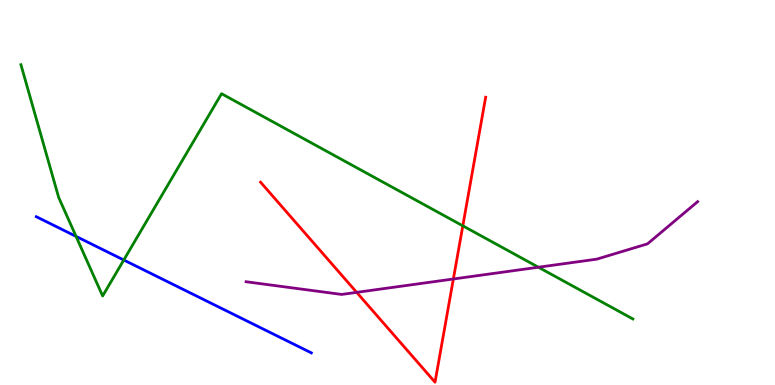[{'lines': ['blue', 'red'], 'intersections': []}, {'lines': ['green', 'red'], 'intersections': [{'x': 5.97, 'y': 4.13}]}, {'lines': ['purple', 'red'], 'intersections': [{'x': 4.6, 'y': 2.41}, {'x': 5.85, 'y': 2.75}]}, {'lines': ['blue', 'green'], 'intersections': [{'x': 0.981, 'y': 3.86}, {'x': 1.6, 'y': 3.25}]}, {'lines': ['blue', 'purple'], 'intersections': []}, {'lines': ['green', 'purple'], 'intersections': [{'x': 6.95, 'y': 3.06}]}]